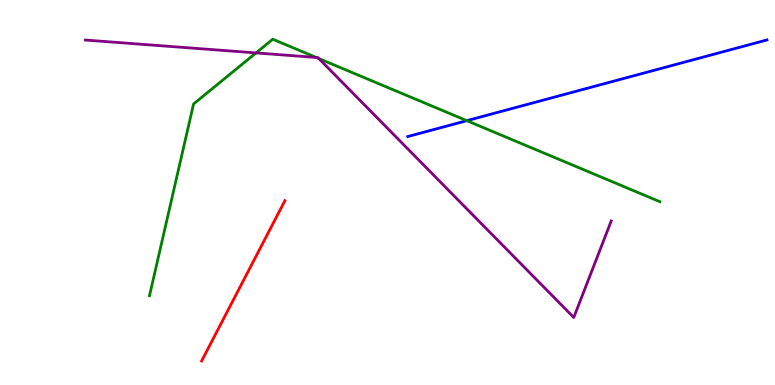[{'lines': ['blue', 'red'], 'intersections': []}, {'lines': ['green', 'red'], 'intersections': []}, {'lines': ['purple', 'red'], 'intersections': []}, {'lines': ['blue', 'green'], 'intersections': [{'x': 6.02, 'y': 6.87}]}, {'lines': ['blue', 'purple'], 'intersections': []}, {'lines': ['green', 'purple'], 'intersections': [{'x': 3.3, 'y': 8.63}, {'x': 4.08, 'y': 8.51}, {'x': 4.11, 'y': 8.48}]}]